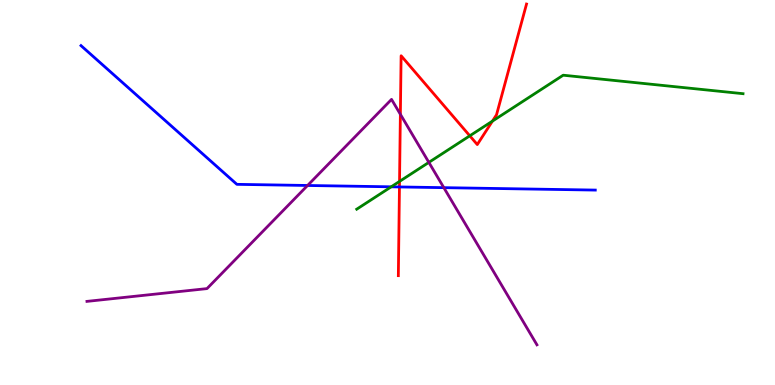[{'lines': ['blue', 'red'], 'intersections': [{'x': 5.15, 'y': 5.14}]}, {'lines': ['green', 'red'], 'intersections': [{'x': 5.16, 'y': 5.29}, {'x': 6.06, 'y': 6.47}, {'x': 6.35, 'y': 6.85}]}, {'lines': ['purple', 'red'], 'intersections': [{'x': 5.17, 'y': 7.03}]}, {'lines': ['blue', 'green'], 'intersections': [{'x': 5.05, 'y': 5.15}]}, {'lines': ['blue', 'purple'], 'intersections': [{'x': 3.97, 'y': 5.18}, {'x': 5.73, 'y': 5.13}]}, {'lines': ['green', 'purple'], 'intersections': [{'x': 5.53, 'y': 5.78}]}]